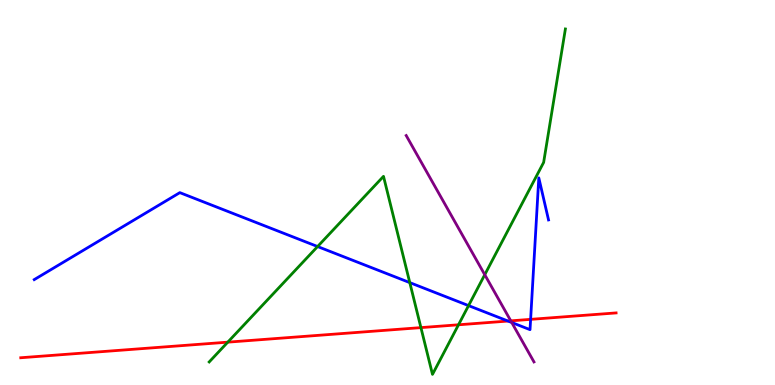[{'lines': ['blue', 'red'], 'intersections': [{'x': 6.56, 'y': 1.66}, {'x': 6.85, 'y': 1.71}]}, {'lines': ['green', 'red'], 'intersections': [{'x': 2.94, 'y': 1.11}, {'x': 5.43, 'y': 1.49}, {'x': 5.92, 'y': 1.56}]}, {'lines': ['purple', 'red'], 'intersections': [{'x': 6.59, 'y': 1.67}]}, {'lines': ['blue', 'green'], 'intersections': [{'x': 4.1, 'y': 3.6}, {'x': 5.29, 'y': 2.66}, {'x': 6.05, 'y': 2.06}]}, {'lines': ['blue', 'purple'], 'intersections': [{'x': 6.6, 'y': 1.62}]}, {'lines': ['green', 'purple'], 'intersections': [{'x': 6.25, 'y': 2.86}]}]